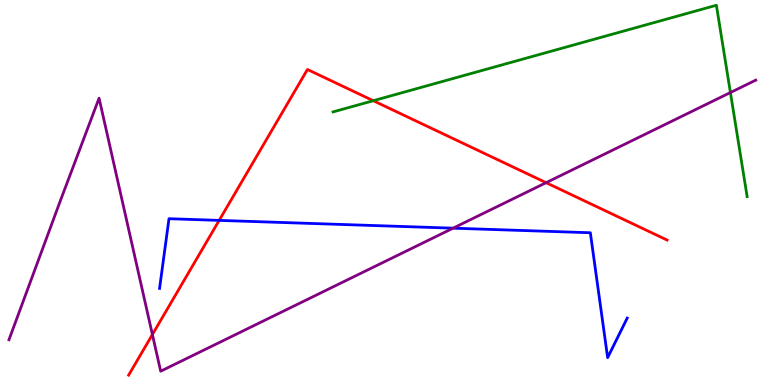[{'lines': ['blue', 'red'], 'intersections': [{'x': 2.83, 'y': 4.28}]}, {'lines': ['green', 'red'], 'intersections': [{'x': 4.82, 'y': 7.38}]}, {'lines': ['purple', 'red'], 'intersections': [{'x': 1.97, 'y': 1.31}, {'x': 7.05, 'y': 5.26}]}, {'lines': ['blue', 'green'], 'intersections': []}, {'lines': ['blue', 'purple'], 'intersections': [{'x': 5.85, 'y': 4.07}]}, {'lines': ['green', 'purple'], 'intersections': [{'x': 9.42, 'y': 7.6}]}]